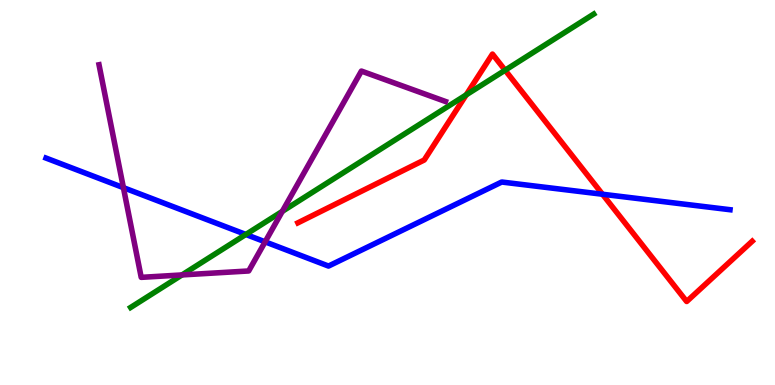[{'lines': ['blue', 'red'], 'intersections': [{'x': 7.77, 'y': 4.95}]}, {'lines': ['green', 'red'], 'intersections': [{'x': 6.02, 'y': 7.54}, {'x': 6.52, 'y': 8.18}]}, {'lines': ['purple', 'red'], 'intersections': []}, {'lines': ['blue', 'green'], 'intersections': [{'x': 3.17, 'y': 3.91}]}, {'lines': ['blue', 'purple'], 'intersections': [{'x': 1.59, 'y': 5.13}, {'x': 3.42, 'y': 3.72}]}, {'lines': ['green', 'purple'], 'intersections': [{'x': 2.35, 'y': 2.86}, {'x': 3.64, 'y': 4.51}]}]